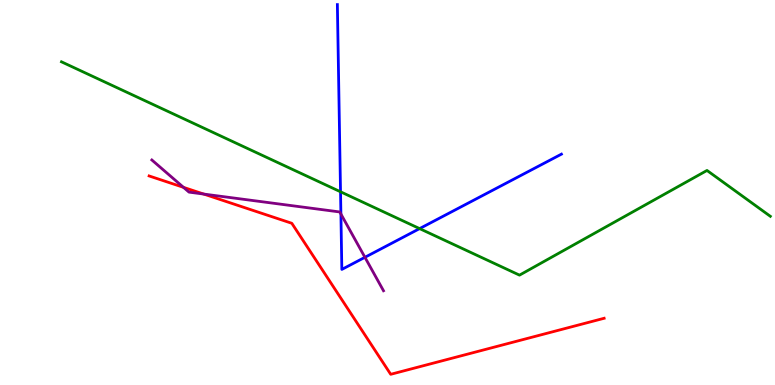[{'lines': ['blue', 'red'], 'intersections': []}, {'lines': ['green', 'red'], 'intersections': []}, {'lines': ['purple', 'red'], 'intersections': [{'x': 2.37, 'y': 5.13}, {'x': 2.63, 'y': 4.96}]}, {'lines': ['blue', 'green'], 'intersections': [{'x': 4.39, 'y': 5.02}, {'x': 5.41, 'y': 4.06}]}, {'lines': ['blue', 'purple'], 'intersections': [{'x': 4.4, 'y': 4.44}, {'x': 4.71, 'y': 3.32}]}, {'lines': ['green', 'purple'], 'intersections': []}]